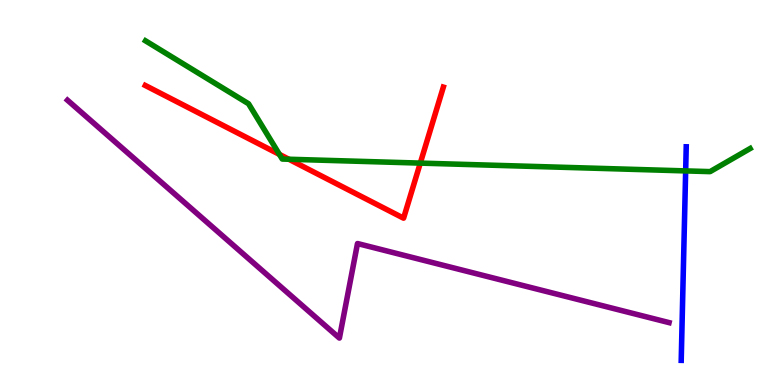[{'lines': ['blue', 'red'], 'intersections': []}, {'lines': ['green', 'red'], 'intersections': [{'x': 3.61, 'y': 5.99}, {'x': 3.73, 'y': 5.86}, {'x': 5.42, 'y': 5.76}]}, {'lines': ['purple', 'red'], 'intersections': []}, {'lines': ['blue', 'green'], 'intersections': [{'x': 8.85, 'y': 5.56}]}, {'lines': ['blue', 'purple'], 'intersections': []}, {'lines': ['green', 'purple'], 'intersections': []}]